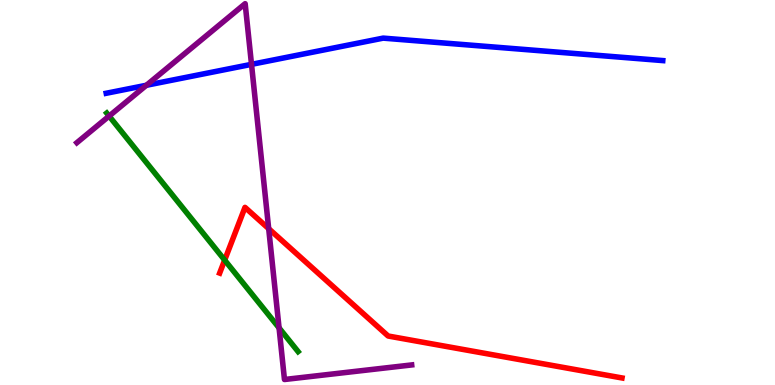[{'lines': ['blue', 'red'], 'intersections': []}, {'lines': ['green', 'red'], 'intersections': [{'x': 2.9, 'y': 3.24}]}, {'lines': ['purple', 'red'], 'intersections': [{'x': 3.47, 'y': 4.06}]}, {'lines': ['blue', 'green'], 'intersections': []}, {'lines': ['blue', 'purple'], 'intersections': [{'x': 1.89, 'y': 7.79}, {'x': 3.25, 'y': 8.33}]}, {'lines': ['green', 'purple'], 'intersections': [{'x': 1.41, 'y': 6.99}, {'x': 3.6, 'y': 1.48}]}]